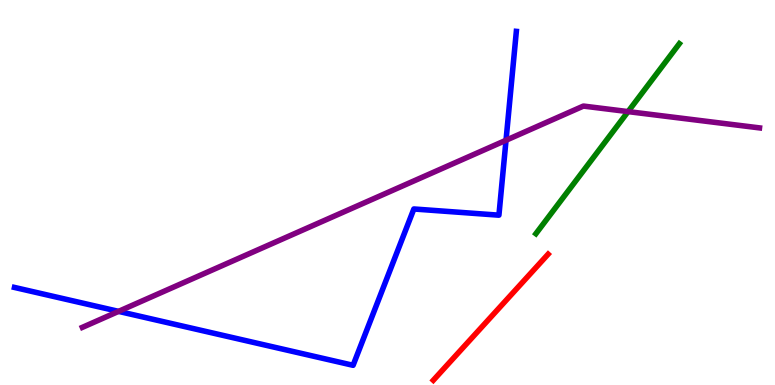[{'lines': ['blue', 'red'], 'intersections': []}, {'lines': ['green', 'red'], 'intersections': []}, {'lines': ['purple', 'red'], 'intersections': []}, {'lines': ['blue', 'green'], 'intersections': []}, {'lines': ['blue', 'purple'], 'intersections': [{'x': 1.53, 'y': 1.91}, {'x': 6.53, 'y': 6.36}]}, {'lines': ['green', 'purple'], 'intersections': [{'x': 8.1, 'y': 7.1}]}]